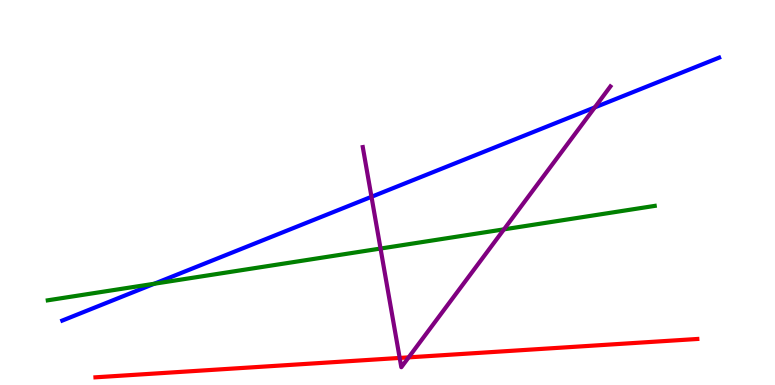[{'lines': ['blue', 'red'], 'intersections': []}, {'lines': ['green', 'red'], 'intersections': []}, {'lines': ['purple', 'red'], 'intersections': [{'x': 5.16, 'y': 0.703}, {'x': 5.27, 'y': 0.718}]}, {'lines': ['blue', 'green'], 'intersections': [{'x': 1.99, 'y': 2.63}]}, {'lines': ['blue', 'purple'], 'intersections': [{'x': 4.79, 'y': 4.89}, {'x': 7.67, 'y': 7.21}]}, {'lines': ['green', 'purple'], 'intersections': [{'x': 4.91, 'y': 3.54}, {'x': 6.5, 'y': 4.04}]}]